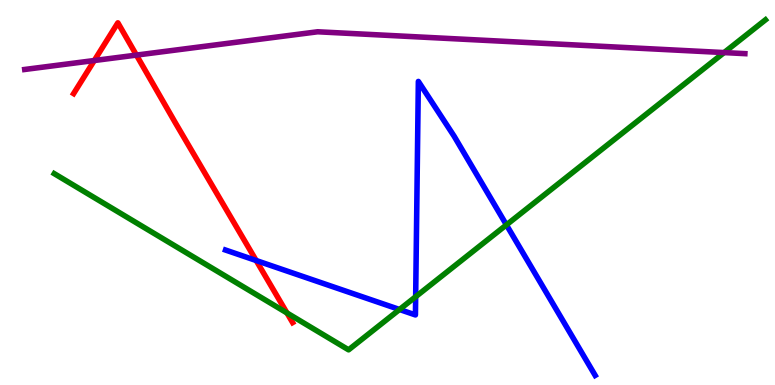[{'lines': ['blue', 'red'], 'intersections': [{'x': 3.31, 'y': 3.23}]}, {'lines': ['green', 'red'], 'intersections': [{'x': 3.7, 'y': 1.87}]}, {'lines': ['purple', 'red'], 'intersections': [{'x': 1.22, 'y': 8.43}, {'x': 1.76, 'y': 8.57}]}, {'lines': ['blue', 'green'], 'intersections': [{'x': 5.16, 'y': 1.96}, {'x': 5.36, 'y': 2.29}, {'x': 6.53, 'y': 4.16}]}, {'lines': ['blue', 'purple'], 'intersections': []}, {'lines': ['green', 'purple'], 'intersections': [{'x': 9.34, 'y': 8.63}]}]